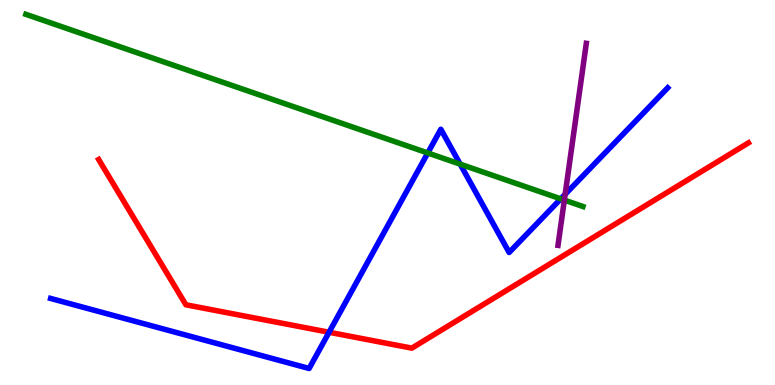[{'lines': ['blue', 'red'], 'intersections': [{'x': 4.25, 'y': 1.37}]}, {'lines': ['green', 'red'], 'intersections': []}, {'lines': ['purple', 'red'], 'intersections': []}, {'lines': ['blue', 'green'], 'intersections': [{'x': 5.52, 'y': 6.03}, {'x': 5.94, 'y': 5.74}, {'x': 7.24, 'y': 4.83}]}, {'lines': ['blue', 'purple'], 'intersections': [{'x': 7.29, 'y': 4.95}]}, {'lines': ['green', 'purple'], 'intersections': [{'x': 7.28, 'y': 4.8}]}]